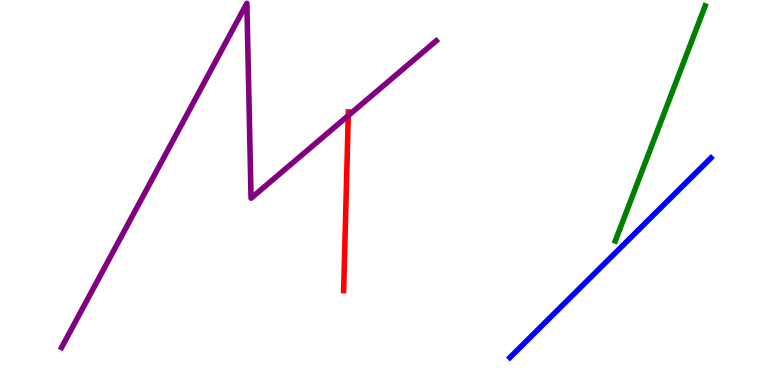[{'lines': ['blue', 'red'], 'intersections': []}, {'lines': ['green', 'red'], 'intersections': []}, {'lines': ['purple', 'red'], 'intersections': [{'x': 4.49, 'y': 7.0}]}, {'lines': ['blue', 'green'], 'intersections': []}, {'lines': ['blue', 'purple'], 'intersections': []}, {'lines': ['green', 'purple'], 'intersections': []}]